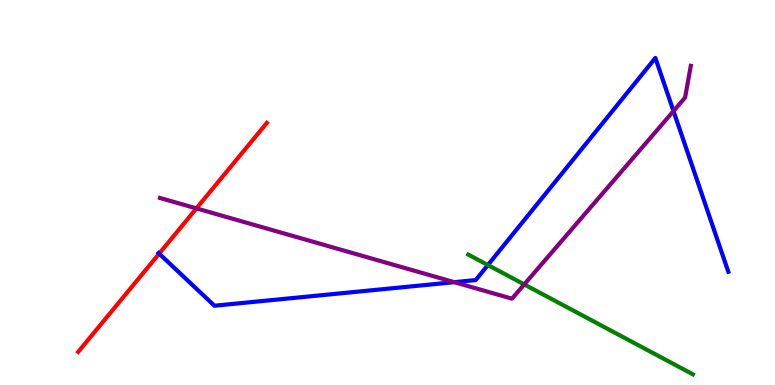[{'lines': ['blue', 'red'], 'intersections': [{'x': 2.05, 'y': 3.41}]}, {'lines': ['green', 'red'], 'intersections': []}, {'lines': ['purple', 'red'], 'intersections': [{'x': 2.53, 'y': 4.59}]}, {'lines': ['blue', 'green'], 'intersections': [{'x': 6.3, 'y': 3.12}]}, {'lines': ['blue', 'purple'], 'intersections': [{'x': 5.86, 'y': 2.67}, {'x': 8.69, 'y': 7.11}]}, {'lines': ['green', 'purple'], 'intersections': [{'x': 6.76, 'y': 2.61}]}]